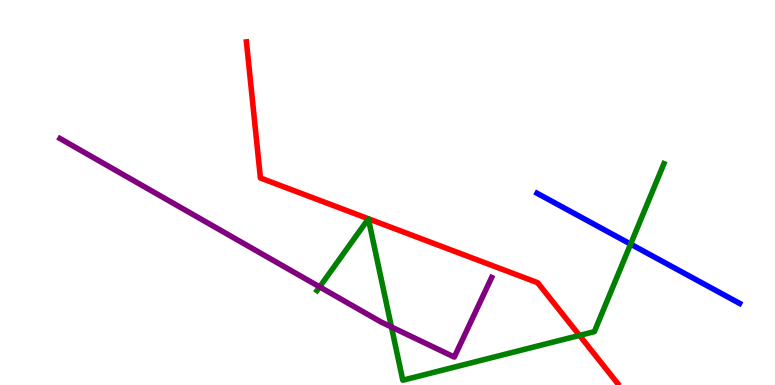[{'lines': ['blue', 'red'], 'intersections': []}, {'lines': ['green', 'red'], 'intersections': [{'x': 7.48, 'y': 1.29}]}, {'lines': ['purple', 'red'], 'intersections': []}, {'lines': ['blue', 'green'], 'intersections': [{'x': 8.14, 'y': 3.66}]}, {'lines': ['blue', 'purple'], 'intersections': []}, {'lines': ['green', 'purple'], 'intersections': [{'x': 4.12, 'y': 2.55}, {'x': 5.05, 'y': 1.51}]}]